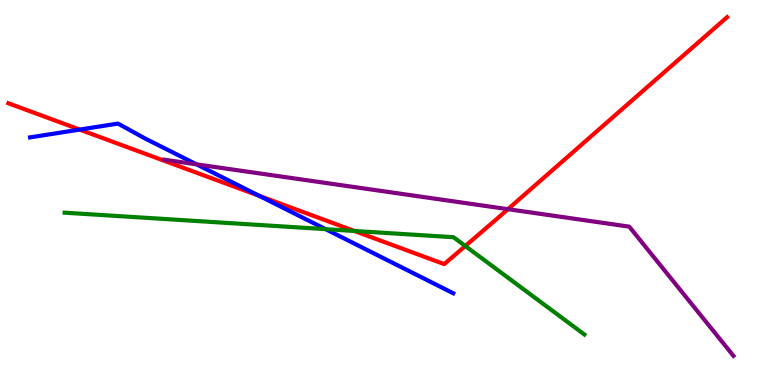[{'lines': ['blue', 'red'], 'intersections': [{'x': 1.03, 'y': 6.63}, {'x': 3.35, 'y': 4.91}]}, {'lines': ['green', 'red'], 'intersections': [{'x': 4.57, 'y': 4.0}, {'x': 6.0, 'y': 3.61}]}, {'lines': ['purple', 'red'], 'intersections': [{'x': 6.55, 'y': 4.57}]}, {'lines': ['blue', 'green'], 'intersections': [{'x': 4.2, 'y': 4.05}]}, {'lines': ['blue', 'purple'], 'intersections': [{'x': 2.54, 'y': 5.73}]}, {'lines': ['green', 'purple'], 'intersections': []}]